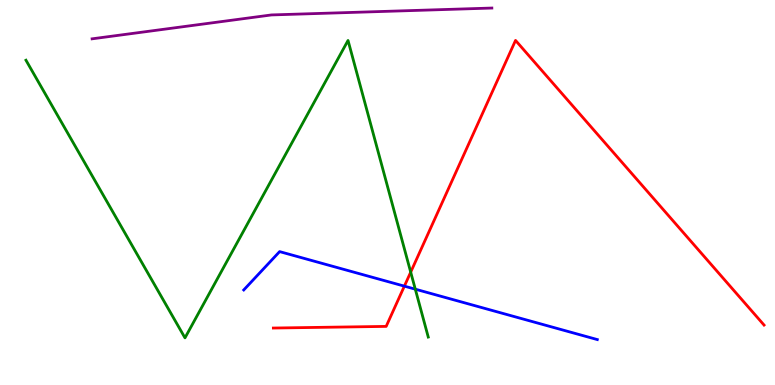[{'lines': ['blue', 'red'], 'intersections': [{'x': 5.22, 'y': 2.57}]}, {'lines': ['green', 'red'], 'intersections': [{'x': 5.3, 'y': 2.93}]}, {'lines': ['purple', 'red'], 'intersections': []}, {'lines': ['blue', 'green'], 'intersections': [{'x': 5.36, 'y': 2.49}]}, {'lines': ['blue', 'purple'], 'intersections': []}, {'lines': ['green', 'purple'], 'intersections': []}]